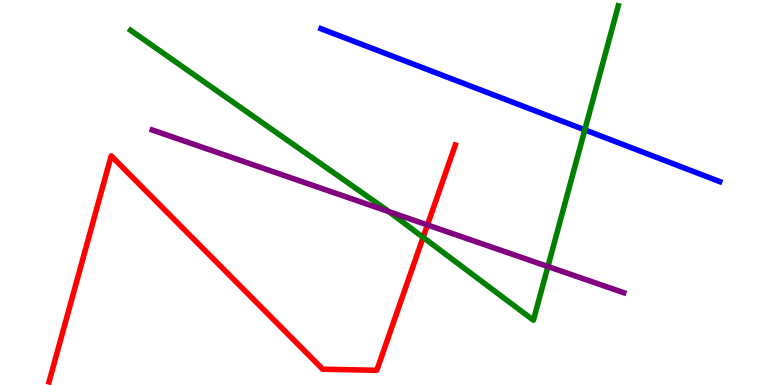[{'lines': ['blue', 'red'], 'intersections': []}, {'lines': ['green', 'red'], 'intersections': [{'x': 5.46, 'y': 3.83}]}, {'lines': ['purple', 'red'], 'intersections': [{'x': 5.52, 'y': 4.16}]}, {'lines': ['blue', 'green'], 'intersections': [{'x': 7.55, 'y': 6.63}]}, {'lines': ['blue', 'purple'], 'intersections': []}, {'lines': ['green', 'purple'], 'intersections': [{'x': 5.02, 'y': 4.5}, {'x': 7.07, 'y': 3.08}]}]